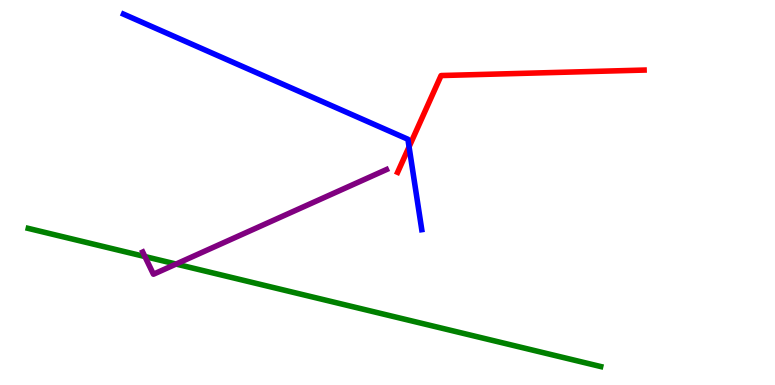[{'lines': ['blue', 'red'], 'intersections': [{'x': 5.28, 'y': 6.19}]}, {'lines': ['green', 'red'], 'intersections': []}, {'lines': ['purple', 'red'], 'intersections': []}, {'lines': ['blue', 'green'], 'intersections': []}, {'lines': ['blue', 'purple'], 'intersections': []}, {'lines': ['green', 'purple'], 'intersections': [{'x': 1.87, 'y': 3.34}, {'x': 2.27, 'y': 3.14}]}]